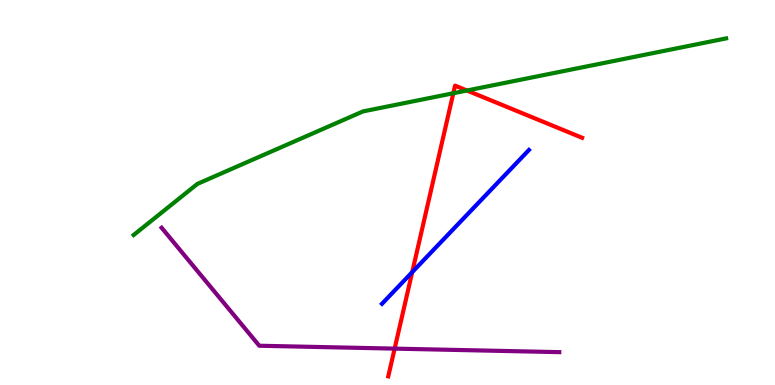[{'lines': ['blue', 'red'], 'intersections': [{'x': 5.32, 'y': 2.93}]}, {'lines': ['green', 'red'], 'intersections': [{'x': 5.85, 'y': 7.58}, {'x': 6.03, 'y': 7.65}]}, {'lines': ['purple', 'red'], 'intersections': [{'x': 5.09, 'y': 0.945}]}, {'lines': ['blue', 'green'], 'intersections': []}, {'lines': ['blue', 'purple'], 'intersections': []}, {'lines': ['green', 'purple'], 'intersections': []}]